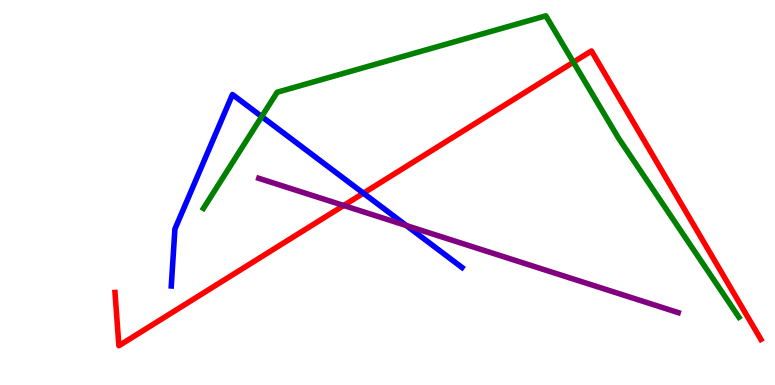[{'lines': ['blue', 'red'], 'intersections': [{'x': 4.69, 'y': 4.98}]}, {'lines': ['green', 'red'], 'intersections': [{'x': 7.4, 'y': 8.38}]}, {'lines': ['purple', 'red'], 'intersections': [{'x': 4.43, 'y': 4.66}]}, {'lines': ['blue', 'green'], 'intersections': [{'x': 3.38, 'y': 6.97}]}, {'lines': ['blue', 'purple'], 'intersections': [{'x': 5.24, 'y': 4.14}]}, {'lines': ['green', 'purple'], 'intersections': []}]